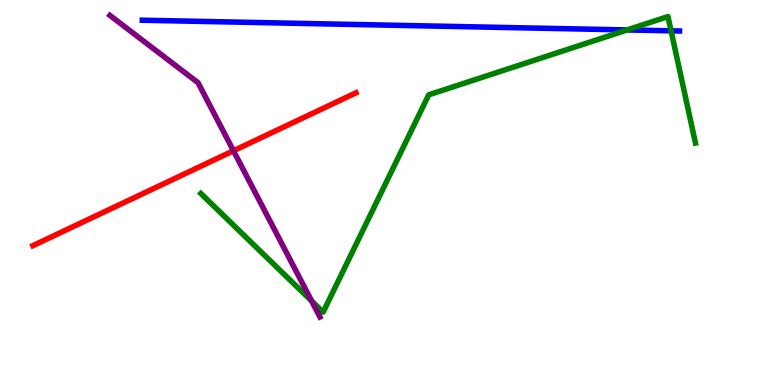[{'lines': ['blue', 'red'], 'intersections': []}, {'lines': ['green', 'red'], 'intersections': []}, {'lines': ['purple', 'red'], 'intersections': [{'x': 3.01, 'y': 6.08}]}, {'lines': ['blue', 'green'], 'intersections': [{'x': 8.09, 'y': 9.22}, {'x': 8.66, 'y': 9.2}]}, {'lines': ['blue', 'purple'], 'intersections': []}, {'lines': ['green', 'purple'], 'intersections': [{'x': 4.02, 'y': 2.18}]}]